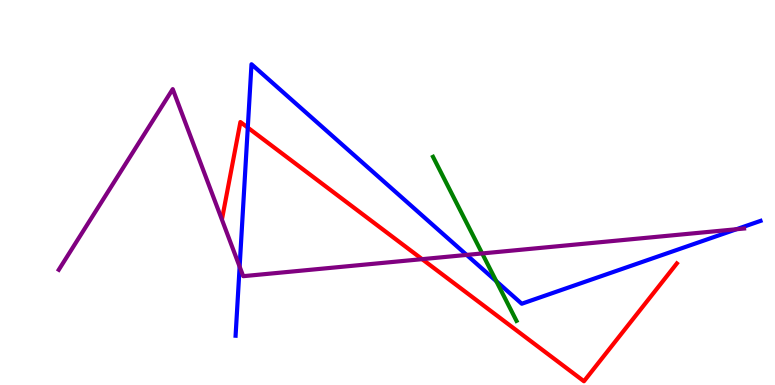[{'lines': ['blue', 'red'], 'intersections': [{'x': 3.2, 'y': 6.69}]}, {'lines': ['green', 'red'], 'intersections': []}, {'lines': ['purple', 'red'], 'intersections': [{'x': 5.45, 'y': 3.27}]}, {'lines': ['blue', 'green'], 'intersections': [{'x': 6.4, 'y': 2.7}]}, {'lines': ['blue', 'purple'], 'intersections': [{'x': 3.09, 'y': 3.07}, {'x': 6.02, 'y': 3.38}, {'x': 9.5, 'y': 4.05}]}, {'lines': ['green', 'purple'], 'intersections': [{'x': 6.22, 'y': 3.42}]}]